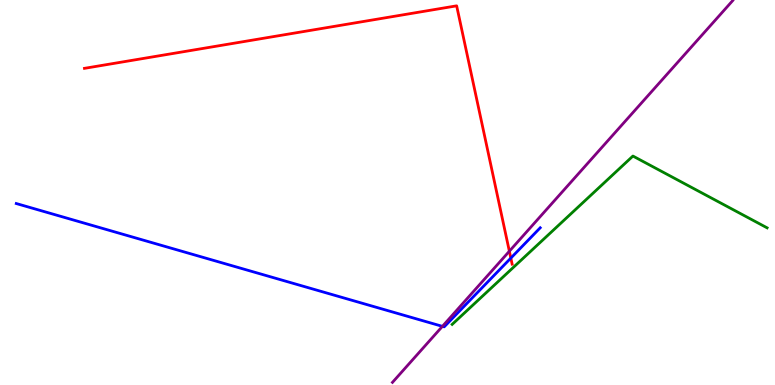[{'lines': ['blue', 'red'], 'intersections': [{'x': 6.59, 'y': 3.3}]}, {'lines': ['green', 'red'], 'intersections': []}, {'lines': ['purple', 'red'], 'intersections': [{'x': 6.57, 'y': 3.47}]}, {'lines': ['blue', 'green'], 'intersections': []}, {'lines': ['blue', 'purple'], 'intersections': [{'x': 5.71, 'y': 1.52}]}, {'lines': ['green', 'purple'], 'intersections': []}]